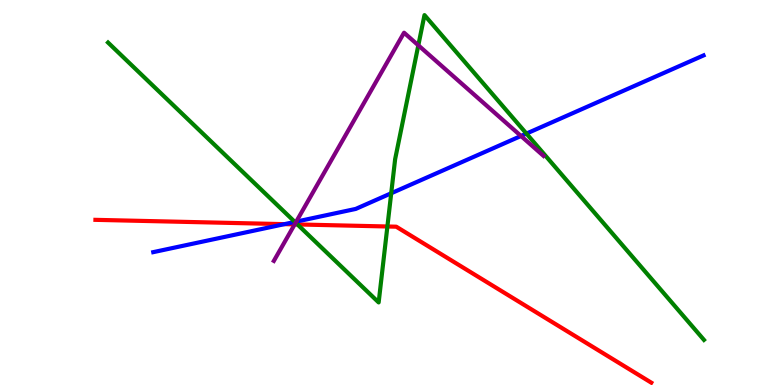[{'lines': ['blue', 'red'], 'intersections': [{'x': 3.67, 'y': 4.18}]}, {'lines': ['green', 'red'], 'intersections': [{'x': 3.84, 'y': 4.17}, {'x': 5.0, 'y': 4.12}]}, {'lines': ['purple', 'red'], 'intersections': [{'x': 3.8, 'y': 4.17}]}, {'lines': ['blue', 'green'], 'intersections': [{'x': 3.8, 'y': 4.24}, {'x': 5.05, 'y': 4.98}, {'x': 6.79, 'y': 6.53}]}, {'lines': ['blue', 'purple'], 'intersections': [{'x': 3.82, 'y': 4.24}, {'x': 6.72, 'y': 6.47}]}, {'lines': ['green', 'purple'], 'intersections': [{'x': 3.81, 'y': 4.22}, {'x': 5.4, 'y': 8.82}]}]